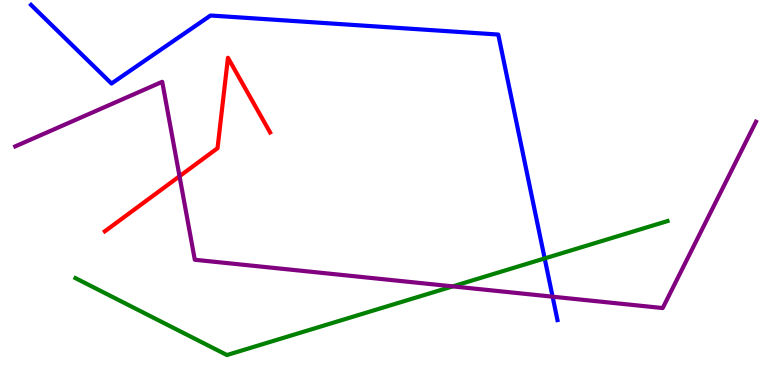[{'lines': ['blue', 'red'], 'intersections': []}, {'lines': ['green', 'red'], 'intersections': []}, {'lines': ['purple', 'red'], 'intersections': [{'x': 2.32, 'y': 5.42}]}, {'lines': ['blue', 'green'], 'intersections': [{'x': 7.03, 'y': 3.29}]}, {'lines': ['blue', 'purple'], 'intersections': [{'x': 7.13, 'y': 2.29}]}, {'lines': ['green', 'purple'], 'intersections': [{'x': 5.84, 'y': 2.56}]}]